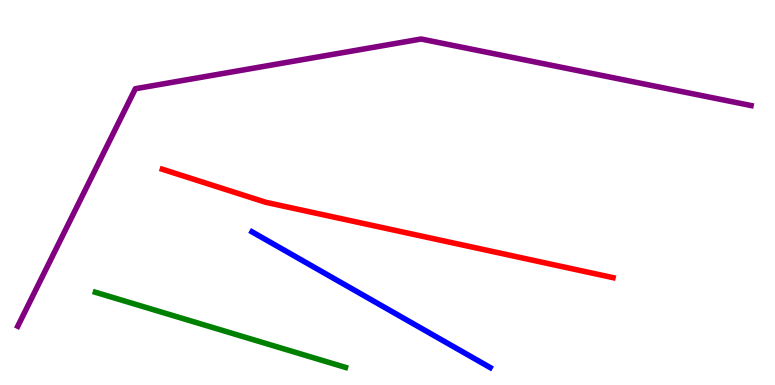[{'lines': ['blue', 'red'], 'intersections': []}, {'lines': ['green', 'red'], 'intersections': []}, {'lines': ['purple', 'red'], 'intersections': []}, {'lines': ['blue', 'green'], 'intersections': []}, {'lines': ['blue', 'purple'], 'intersections': []}, {'lines': ['green', 'purple'], 'intersections': []}]